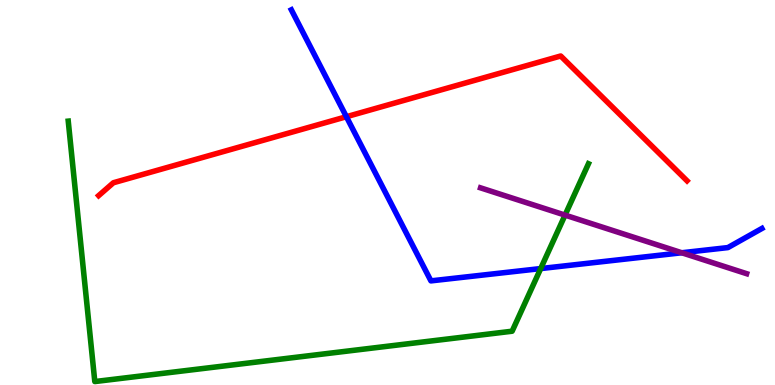[{'lines': ['blue', 'red'], 'intersections': [{'x': 4.47, 'y': 6.97}]}, {'lines': ['green', 'red'], 'intersections': []}, {'lines': ['purple', 'red'], 'intersections': []}, {'lines': ['blue', 'green'], 'intersections': [{'x': 6.98, 'y': 3.02}]}, {'lines': ['blue', 'purple'], 'intersections': [{'x': 8.8, 'y': 3.43}]}, {'lines': ['green', 'purple'], 'intersections': [{'x': 7.29, 'y': 4.41}]}]